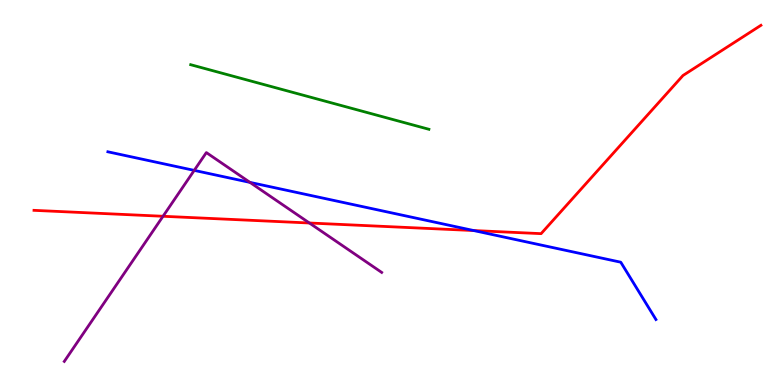[{'lines': ['blue', 'red'], 'intersections': [{'x': 6.11, 'y': 4.01}]}, {'lines': ['green', 'red'], 'intersections': []}, {'lines': ['purple', 'red'], 'intersections': [{'x': 2.1, 'y': 4.38}, {'x': 3.99, 'y': 4.21}]}, {'lines': ['blue', 'green'], 'intersections': []}, {'lines': ['blue', 'purple'], 'intersections': [{'x': 2.51, 'y': 5.57}, {'x': 3.23, 'y': 5.26}]}, {'lines': ['green', 'purple'], 'intersections': []}]